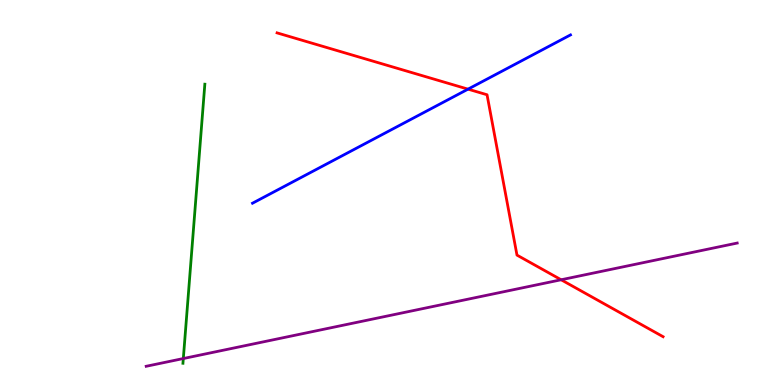[{'lines': ['blue', 'red'], 'intersections': [{'x': 6.04, 'y': 7.68}]}, {'lines': ['green', 'red'], 'intersections': []}, {'lines': ['purple', 'red'], 'intersections': [{'x': 7.24, 'y': 2.73}]}, {'lines': ['blue', 'green'], 'intersections': []}, {'lines': ['blue', 'purple'], 'intersections': []}, {'lines': ['green', 'purple'], 'intersections': [{'x': 2.37, 'y': 0.687}]}]